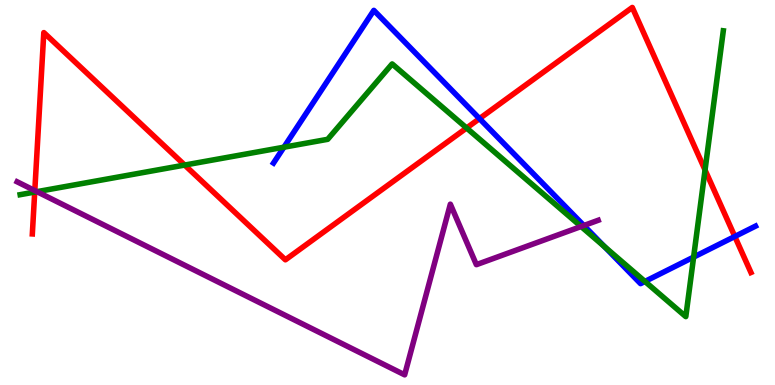[{'lines': ['blue', 'red'], 'intersections': [{'x': 6.19, 'y': 6.92}, {'x': 9.48, 'y': 3.86}]}, {'lines': ['green', 'red'], 'intersections': [{'x': 0.448, 'y': 5.01}, {'x': 2.38, 'y': 5.71}, {'x': 6.02, 'y': 6.68}, {'x': 9.1, 'y': 5.59}]}, {'lines': ['purple', 'red'], 'intersections': [{'x': 0.449, 'y': 5.05}]}, {'lines': ['blue', 'green'], 'intersections': [{'x': 3.66, 'y': 6.18}, {'x': 7.8, 'y': 3.6}, {'x': 8.32, 'y': 2.69}, {'x': 8.95, 'y': 3.32}]}, {'lines': ['blue', 'purple'], 'intersections': [{'x': 7.53, 'y': 4.14}]}, {'lines': ['green', 'purple'], 'intersections': [{'x': 0.477, 'y': 5.02}, {'x': 7.5, 'y': 4.12}]}]